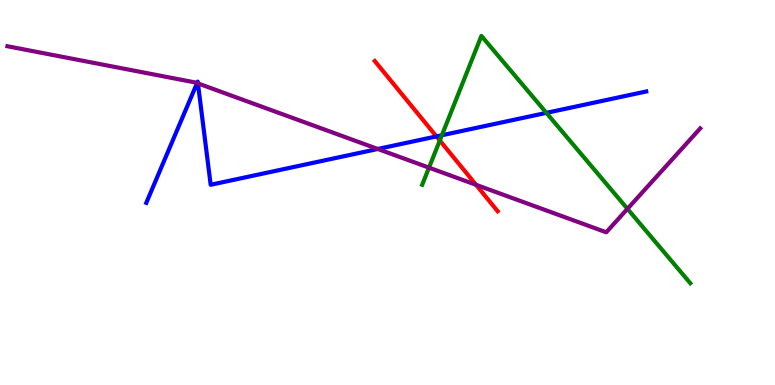[{'lines': ['blue', 'red'], 'intersections': [{'x': 5.63, 'y': 6.46}]}, {'lines': ['green', 'red'], 'intersections': [{'x': 5.67, 'y': 6.35}]}, {'lines': ['purple', 'red'], 'intersections': [{'x': 6.14, 'y': 5.2}]}, {'lines': ['blue', 'green'], 'intersections': [{'x': 5.7, 'y': 6.49}, {'x': 7.05, 'y': 7.07}]}, {'lines': ['blue', 'purple'], 'intersections': [{'x': 2.54, 'y': 7.84}, {'x': 2.55, 'y': 7.83}, {'x': 4.87, 'y': 6.13}]}, {'lines': ['green', 'purple'], 'intersections': [{'x': 5.54, 'y': 5.65}, {'x': 8.1, 'y': 4.58}]}]